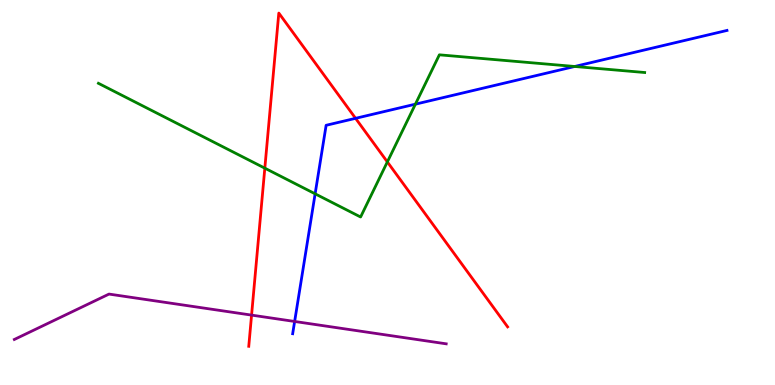[{'lines': ['blue', 'red'], 'intersections': [{'x': 4.59, 'y': 6.93}]}, {'lines': ['green', 'red'], 'intersections': [{'x': 3.42, 'y': 5.63}, {'x': 5.0, 'y': 5.79}]}, {'lines': ['purple', 'red'], 'intersections': [{'x': 3.25, 'y': 1.82}]}, {'lines': ['blue', 'green'], 'intersections': [{'x': 4.07, 'y': 4.97}, {'x': 5.36, 'y': 7.29}, {'x': 7.42, 'y': 8.27}]}, {'lines': ['blue', 'purple'], 'intersections': [{'x': 3.8, 'y': 1.65}]}, {'lines': ['green', 'purple'], 'intersections': []}]